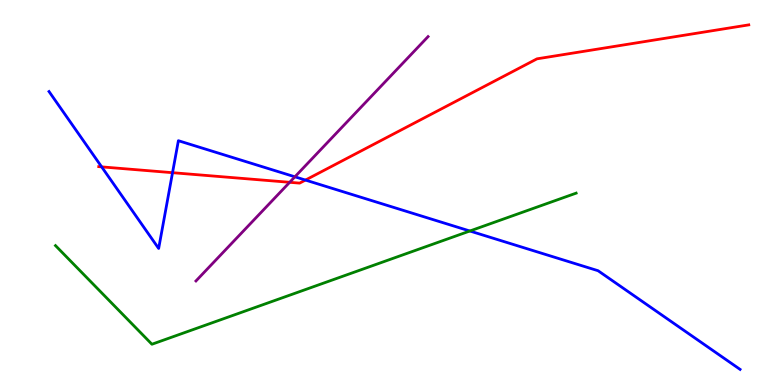[{'lines': ['blue', 'red'], 'intersections': [{'x': 1.31, 'y': 5.67}, {'x': 2.23, 'y': 5.51}, {'x': 3.94, 'y': 5.32}]}, {'lines': ['green', 'red'], 'intersections': []}, {'lines': ['purple', 'red'], 'intersections': [{'x': 3.74, 'y': 5.26}]}, {'lines': ['blue', 'green'], 'intersections': [{'x': 6.06, 'y': 4.0}]}, {'lines': ['blue', 'purple'], 'intersections': [{'x': 3.81, 'y': 5.41}]}, {'lines': ['green', 'purple'], 'intersections': []}]